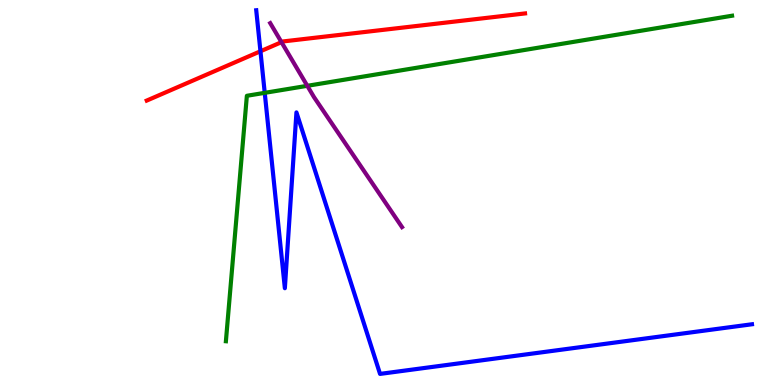[{'lines': ['blue', 'red'], 'intersections': [{'x': 3.36, 'y': 8.67}]}, {'lines': ['green', 'red'], 'intersections': []}, {'lines': ['purple', 'red'], 'intersections': [{'x': 3.63, 'y': 8.9}]}, {'lines': ['blue', 'green'], 'intersections': [{'x': 3.42, 'y': 7.59}]}, {'lines': ['blue', 'purple'], 'intersections': []}, {'lines': ['green', 'purple'], 'intersections': [{'x': 3.97, 'y': 7.77}]}]